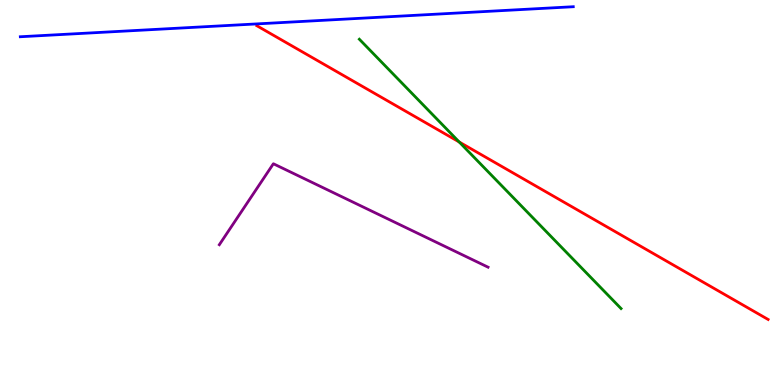[{'lines': ['blue', 'red'], 'intersections': []}, {'lines': ['green', 'red'], 'intersections': [{'x': 5.93, 'y': 6.31}]}, {'lines': ['purple', 'red'], 'intersections': []}, {'lines': ['blue', 'green'], 'intersections': []}, {'lines': ['blue', 'purple'], 'intersections': []}, {'lines': ['green', 'purple'], 'intersections': []}]